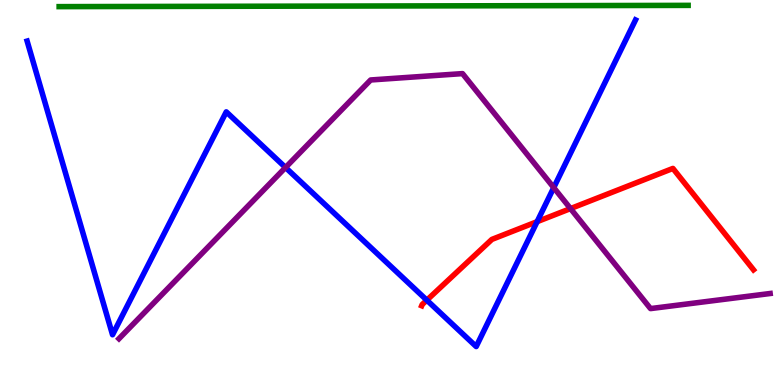[{'lines': ['blue', 'red'], 'intersections': [{'x': 5.51, 'y': 2.2}, {'x': 6.93, 'y': 4.24}]}, {'lines': ['green', 'red'], 'intersections': []}, {'lines': ['purple', 'red'], 'intersections': [{'x': 7.36, 'y': 4.58}]}, {'lines': ['blue', 'green'], 'intersections': []}, {'lines': ['blue', 'purple'], 'intersections': [{'x': 3.68, 'y': 5.65}, {'x': 7.14, 'y': 5.13}]}, {'lines': ['green', 'purple'], 'intersections': []}]